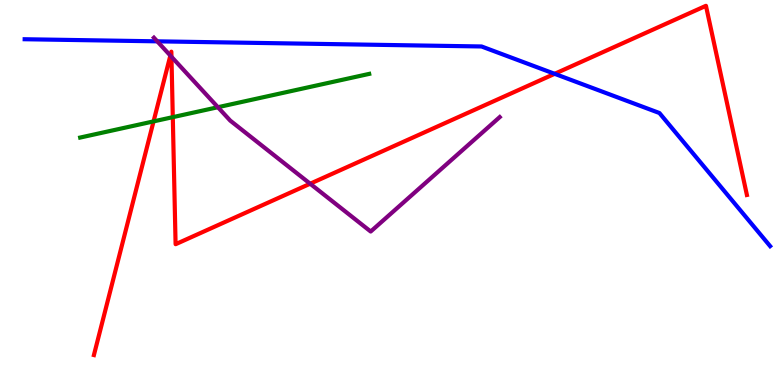[{'lines': ['blue', 'red'], 'intersections': [{'x': 7.16, 'y': 8.08}]}, {'lines': ['green', 'red'], 'intersections': [{'x': 1.98, 'y': 6.85}, {'x': 2.23, 'y': 6.96}]}, {'lines': ['purple', 'red'], 'intersections': [{'x': 2.2, 'y': 8.56}, {'x': 2.21, 'y': 8.53}, {'x': 4.0, 'y': 5.23}]}, {'lines': ['blue', 'green'], 'intersections': []}, {'lines': ['blue', 'purple'], 'intersections': [{'x': 2.03, 'y': 8.93}]}, {'lines': ['green', 'purple'], 'intersections': [{'x': 2.81, 'y': 7.22}]}]